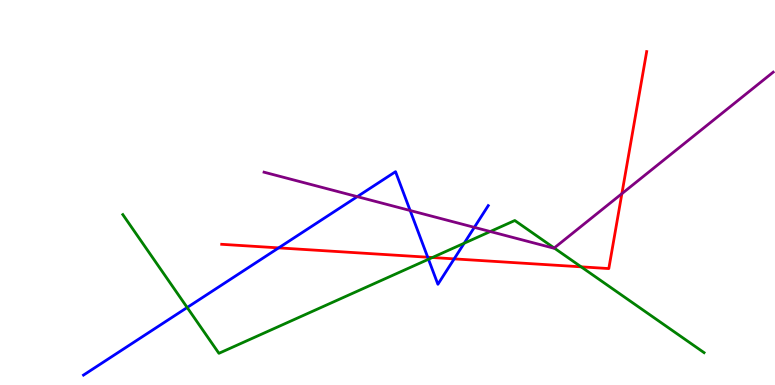[{'lines': ['blue', 'red'], 'intersections': [{'x': 3.6, 'y': 3.56}, {'x': 5.52, 'y': 3.32}, {'x': 5.86, 'y': 3.28}]}, {'lines': ['green', 'red'], 'intersections': [{'x': 5.58, 'y': 3.31}, {'x': 7.5, 'y': 3.07}]}, {'lines': ['purple', 'red'], 'intersections': [{'x': 8.02, 'y': 4.97}]}, {'lines': ['blue', 'green'], 'intersections': [{'x': 2.42, 'y': 2.01}, {'x': 5.53, 'y': 3.27}, {'x': 5.99, 'y': 3.68}]}, {'lines': ['blue', 'purple'], 'intersections': [{'x': 4.61, 'y': 4.89}, {'x': 5.29, 'y': 4.53}, {'x': 6.12, 'y': 4.09}]}, {'lines': ['green', 'purple'], 'intersections': [{'x': 6.33, 'y': 3.99}, {'x': 7.15, 'y': 3.56}]}]